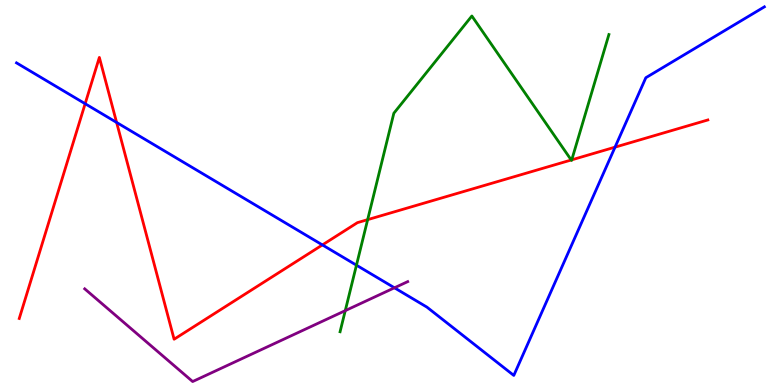[{'lines': ['blue', 'red'], 'intersections': [{'x': 1.1, 'y': 7.31}, {'x': 1.5, 'y': 6.82}, {'x': 4.16, 'y': 3.64}, {'x': 7.94, 'y': 6.18}]}, {'lines': ['green', 'red'], 'intersections': [{'x': 4.74, 'y': 4.29}, {'x': 7.37, 'y': 5.84}, {'x': 7.38, 'y': 5.85}]}, {'lines': ['purple', 'red'], 'intersections': []}, {'lines': ['blue', 'green'], 'intersections': [{'x': 4.6, 'y': 3.11}]}, {'lines': ['blue', 'purple'], 'intersections': [{'x': 5.09, 'y': 2.52}]}, {'lines': ['green', 'purple'], 'intersections': [{'x': 4.46, 'y': 1.93}]}]